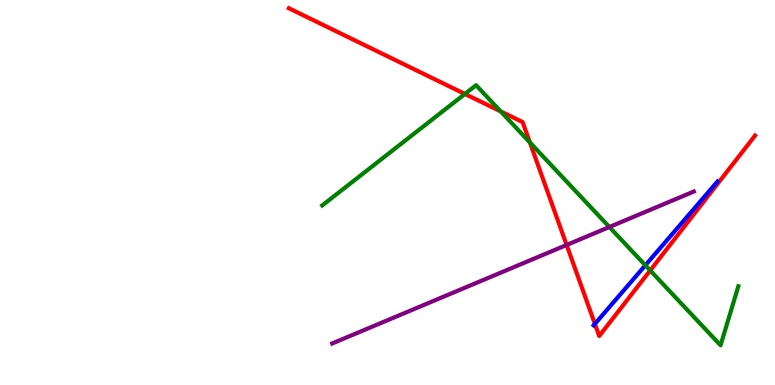[{'lines': ['blue', 'red'], 'intersections': [{'x': 7.68, 'y': 1.59}]}, {'lines': ['green', 'red'], 'intersections': [{'x': 6.0, 'y': 7.56}, {'x': 6.46, 'y': 7.11}, {'x': 6.84, 'y': 6.3}, {'x': 8.39, 'y': 2.98}]}, {'lines': ['purple', 'red'], 'intersections': [{'x': 7.31, 'y': 3.64}]}, {'lines': ['blue', 'green'], 'intersections': [{'x': 8.33, 'y': 3.11}]}, {'lines': ['blue', 'purple'], 'intersections': []}, {'lines': ['green', 'purple'], 'intersections': [{'x': 7.86, 'y': 4.1}]}]